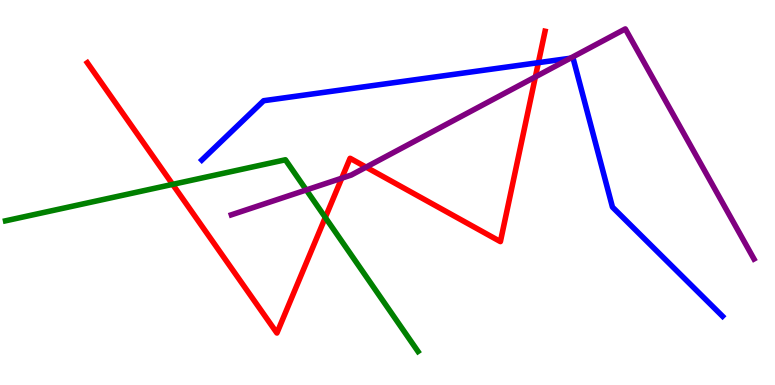[{'lines': ['blue', 'red'], 'intersections': [{'x': 6.95, 'y': 8.37}]}, {'lines': ['green', 'red'], 'intersections': [{'x': 2.23, 'y': 5.21}, {'x': 4.2, 'y': 4.35}]}, {'lines': ['purple', 'red'], 'intersections': [{'x': 4.41, 'y': 5.37}, {'x': 4.72, 'y': 5.66}, {'x': 6.91, 'y': 8.0}]}, {'lines': ['blue', 'green'], 'intersections': []}, {'lines': ['blue', 'purple'], 'intersections': [{'x': 7.36, 'y': 8.49}]}, {'lines': ['green', 'purple'], 'intersections': [{'x': 3.95, 'y': 5.07}]}]